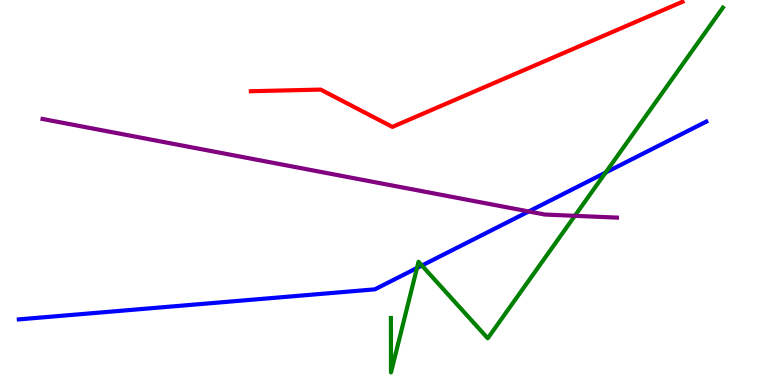[{'lines': ['blue', 'red'], 'intersections': []}, {'lines': ['green', 'red'], 'intersections': []}, {'lines': ['purple', 'red'], 'intersections': []}, {'lines': ['blue', 'green'], 'intersections': [{'x': 5.38, 'y': 3.04}, {'x': 5.44, 'y': 3.1}, {'x': 7.81, 'y': 5.52}]}, {'lines': ['blue', 'purple'], 'intersections': [{'x': 6.82, 'y': 4.51}]}, {'lines': ['green', 'purple'], 'intersections': [{'x': 7.42, 'y': 4.39}]}]